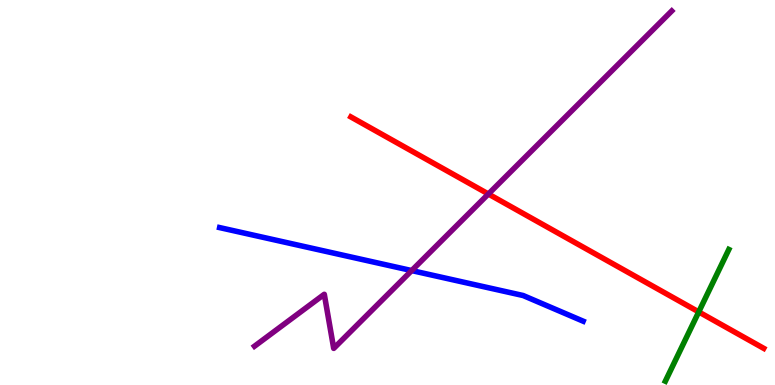[{'lines': ['blue', 'red'], 'intersections': []}, {'lines': ['green', 'red'], 'intersections': [{'x': 9.02, 'y': 1.9}]}, {'lines': ['purple', 'red'], 'intersections': [{'x': 6.3, 'y': 4.96}]}, {'lines': ['blue', 'green'], 'intersections': []}, {'lines': ['blue', 'purple'], 'intersections': [{'x': 5.31, 'y': 2.97}]}, {'lines': ['green', 'purple'], 'intersections': []}]